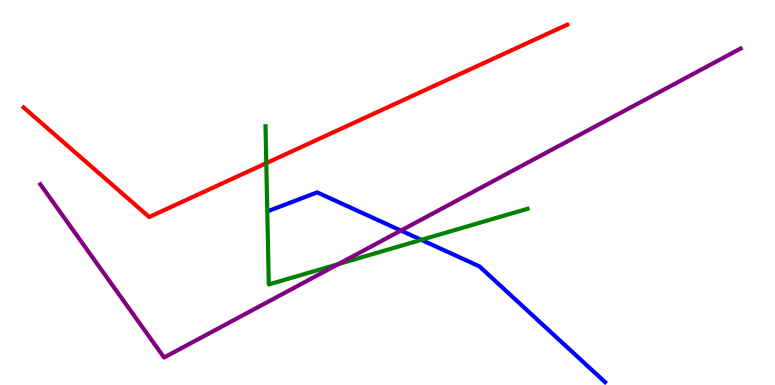[{'lines': ['blue', 'red'], 'intersections': []}, {'lines': ['green', 'red'], 'intersections': [{'x': 3.44, 'y': 5.76}]}, {'lines': ['purple', 'red'], 'intersections': []}, {'lines': ['blue', 'green'], 'intersections': [{'x': 5.44, 'y': 3.77}]}, {'lines': ['blue', 'purple'], 'intersections': [{'x': 5.17, 'y': 4.01}]}, {'lines': ['green', 'purple'], 'intersections': [{'x': 4.36, 'y': 3.14}]}]